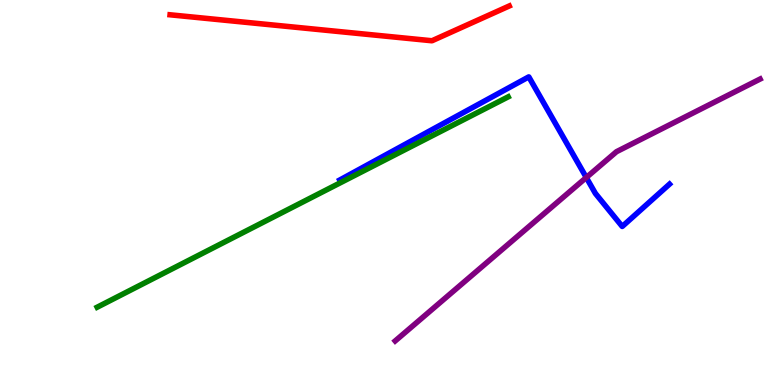[{'lines': ['blue', 'red'], 'intersections': []}, {'lines': ['green', 'red'], 'intersections': []}, {'lines': ['purple', 'red'], 'intersections': []}, {'lines': ['blue', 'green'], 'intersections': []}, {'lines': ['blue', 'purple'], 'intersections': [{'x': 7.57, 'y': 5.39}]}, {'lines': ['green', 'purple'], 'intersections': []}]